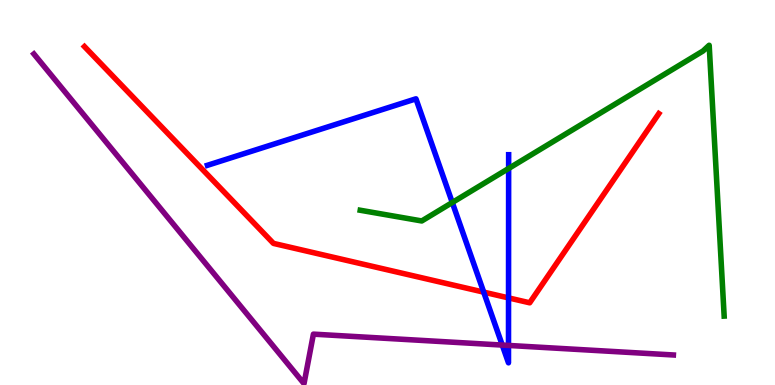[{'lines': ['blue', 'red'], 'intersections': [{'x': 6.24, 'y': 2.41}, {'x': 6.56, 'y': 2.26}]}, {'lines': ['green', 'red'], 'intersections': []}, {'lines': ['purple', 'red'], 'intersections': []}, {'lines': ['blue', 'green'], 'intersections': [{'x': 5.84, 'y': 4.74}, {'x': 6.56, 'y': 5.62}]}, {'lines': ['blue', 'purple'], 'intersections': [{'x': 6.48, 'y': 1.04}, {'x': 6.56, 'y': 1.03}]}, {'lines': ['green', 'purple'], 'intersections': []}]